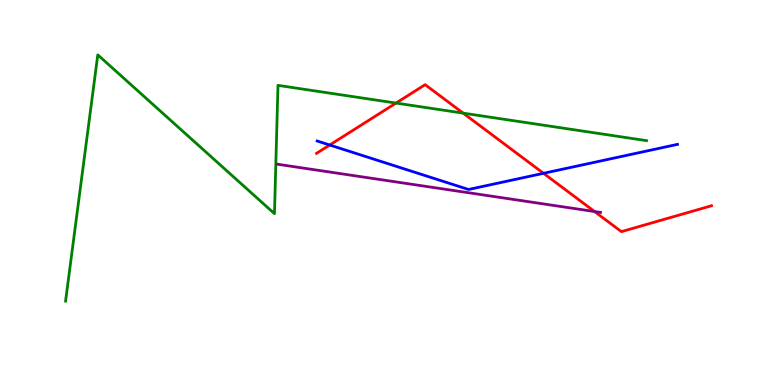[{'lines': ['blue', 'red'], 'intersections': [{'x': 4.25, 'y': 6.23}, {'x': 7.01, 'y': 5.5}]}, {'lines': ['green', 'red'], 'intersections': [{'x': 5.11, 'y': 7.32}, {'x': 5.98, 'y': 7.06}]}, {'lines': ['purple', 'red'], 'intersections': [{'x': 7.67, 'y': 4.51}]}, {'lines': ['blue', 'green'], 'intersections': []}, {'lines': ['blue', 'purple'], 'intersections': []}, {'lines': ['green', 'purple'], 'intersections': []}]